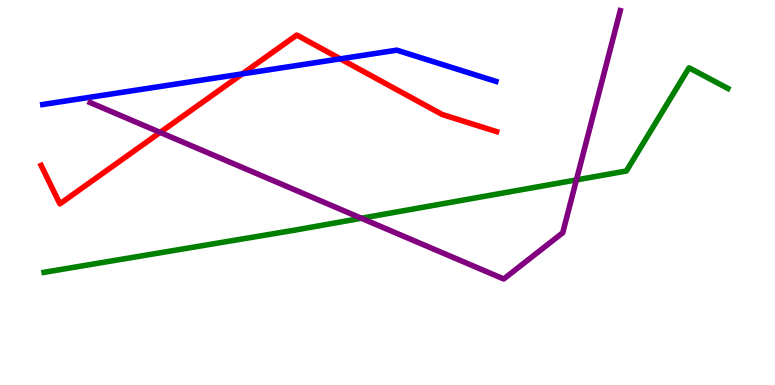[{'lines': ['blue', 'red'], 'intersections': [{'x': 3.13, 'y': 8.08}, {'x': 4.39, 'y': 8.47}]}, {'lines': ['green', 'red'], 'intersections': []}, {'lines': ['purple', 'red'], 'intersections': [{'x': 2.07, 'y': 6.56}]}, {'lines': ['blue', 'green'], 'intersections': []}, {'lines': ['blue', 'purple'], 'intersections': []}, {'lines': ['green', 'purple'], 'intersections': [{'x': 4.66, 'y': 4.33}, {'x': 7.44, 'y': 5.33}]}]